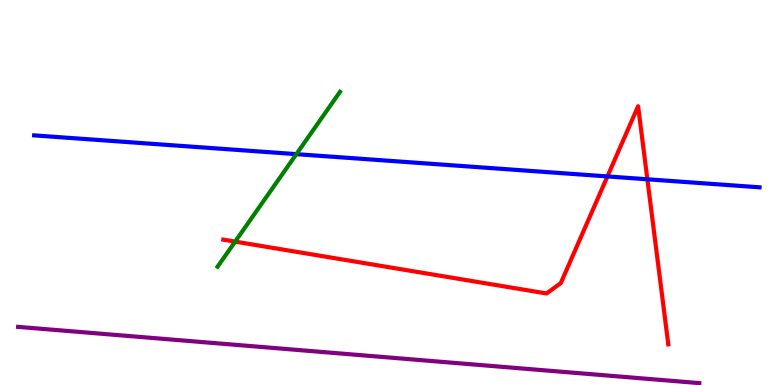[{'lines': ['blue', 'red'], 'intersections': [{'x': 7.84, 'y': 5.42}, {'x': 8.35, 'y': 5.34}]}, {'lines': ['green', 'red'], 'intersections': [{'x': 3.03, 'y': 3.72}]}, {'lines': ['purple', 'red'], 'intersections': []}, {'lines': ['blue', 'green'], 'intersections': [{'x': 3.82, 'y': 6.0}]}, {'lines': ['blue', 'purple'], 'intersections': []}, {'lines': ['green', 'purple'], 'intersections': []}]